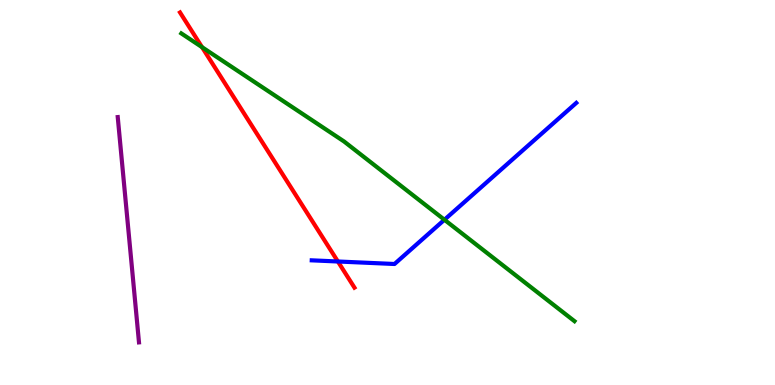[{'lines': ['blue', 'red'], 'intersections': [{'x': 4.36, 'y': 3.21}]}, {'lines': ['green', 'red'], 'intersections': [{'x': 2.61, 'y': 8.78}]}, {'lines': ['purple', 'red'], 'intersections': []}, {'lines': ['blue', 'green'], 'intersections': [{'x': 5.73, 'y': 4.29}]}, {'lines': ['blue', 'purple'], 'intersections': []}, {'lines': ['green', 'purple'], 'intersections': []}]